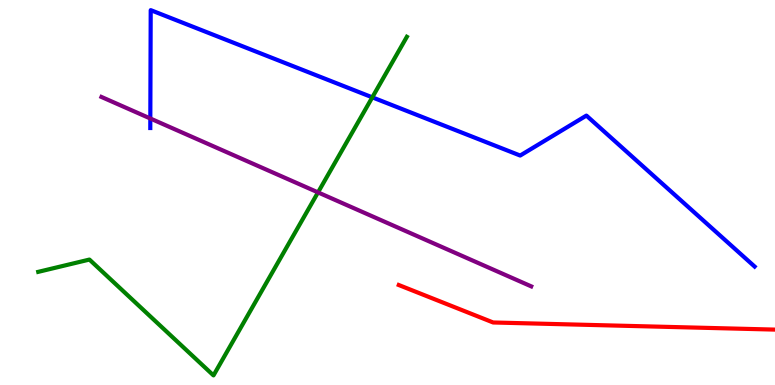[{'lines': ['blue', 'red'], 'intersections': []}, {'lines': ['green', 'red'], 'intersections': []}, {'lines': ['purple', 'red'], 'intersections': []}, {'lines': ['blue', 'green'], 'intersections': [{'x': 4.8, 'y': 7.47}]}, {'lines': ['blue', 'purple'], 'intersections': [{'x': 1.94, 'y': 6.92}]}, {'lines': ['green', 'purple'], 'intersections': [{'x': 4.1, 'y': 5.0}]}]